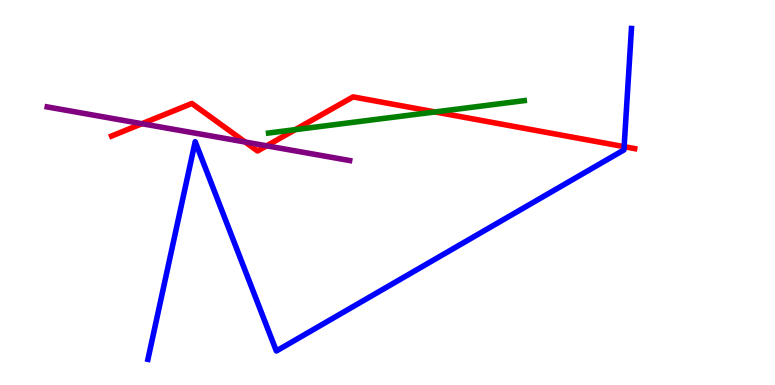[{'lines': ['blue', 'red'], 'intersections': [{'x': 8.05, 'y': 6.19}]}, {'lines': ['green', 'red'], 'intersections': [{'x': 3.81, 'y': 6.63}, {'x': 5.61, 'y': 7.09}]}, {'lines': ['purple', 'red'], 'intersections': [{'x': 1.83, 'y': 6.79}, {'x': 3.16, 'y': 6.31}, {'x': 3.44, 'y': 6.21}]}, {'lines': ['blue', 'green'], 'intersections': []}, {'lines': ['blue', 'purple'], 'intersections': []}, {'lines': ['green', 'purple'], 'intersections': []}]